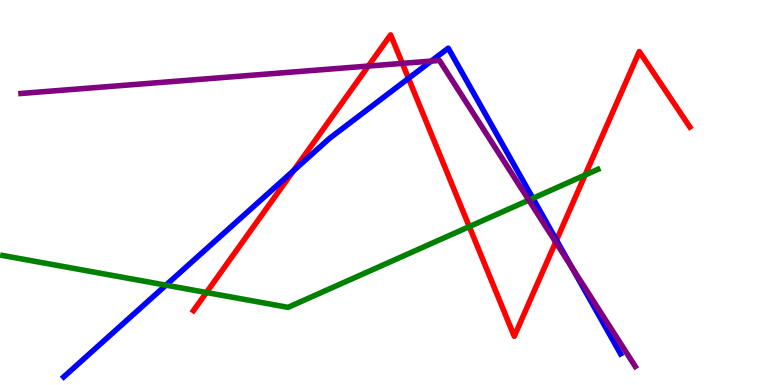[{'lines': ['blue', 'red'], 'intersections': [{'x': 3.79, 'y': 5.57}, {'x': 5.27, 'y': 7.96}, {'x': 7.18, 'y': 3.76}]}, {'lines': ['green', 'red'], 'intersections': [{'x': 2.66, 'y': 2.4}, {'x': 6.06, 'y': 4.11}, {'x': 7.55, 'y': 5.45}]}, {'lines': ['purple', 'red'], 'intersections': [{'x': 4.75, 'y': 8.28}, {'x': 5.19, 'y': 8.35}, {'x': 7.17, 'y': 3.71}]}, {'lines': ['blue', 'green'], 'intersections': [{'x': 2.14, 'y': 2.59}, {'x': 6.88, 'y': 4.85}]}, {'lines': ['blue', 'purple'], 'intersections': [{'x': 5.56, 'y': 8.41}, {'x': 7.37, 'y': 3.07}]}, {'lines': ['green', 'purple'], 'intersections': [{'x': 6.82, 'y': 4.8}]}]